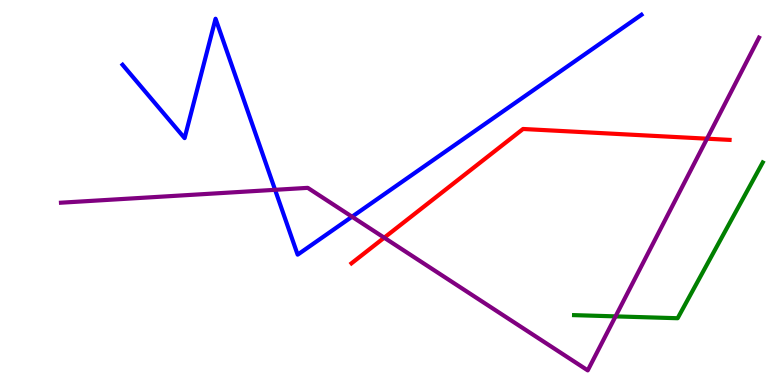[{'lines': ['blue', 'red'], 'intersections': []}, {'lines': ['green', 'red'], 'intersections': []}, {'lines': ['purple', 'red'], 'intersections': [{'x': 4.96, 'y': 3.83}, {'x': 9.12, 'y': 6.4}]}, {'lines': ['blue', 'green'], 'intersections': []}, {'lines': ['blue', 'purple'], 'intersections': [{'x': 3.55, 'y': 5.07}, {'x': 4.54, 'y': 4.37}]}, {'lines': ['green', 'purple'], 'intersections': [{'x': 7.94, 'y': 1.78}]}]